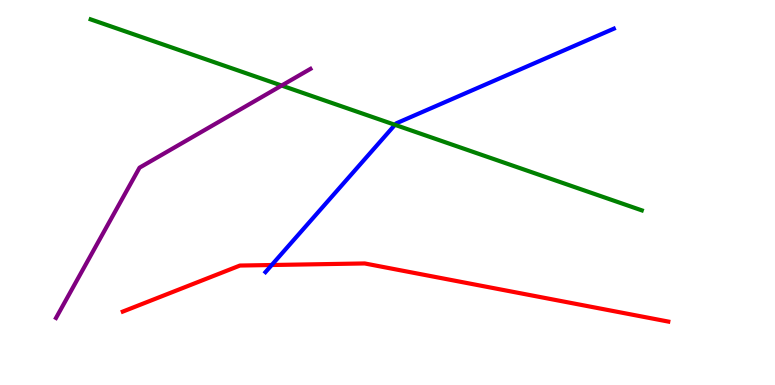[{'lines': ['blue', 'red'], 'intersections': [{'x': 3.51, 'y': 3.12}]}, {'lines': ['green', 'red'], 'intersections': []}, {'lines': ['purple', 'red'], 'intersections': []}, {'lines': ['blue', 'green'], 'intersections': [{'x': 5.1, 'y': 6.76}]}, {'lines': ['blue', 'purple'], 'intersections': []}, {'lines': ['green', 'purple'], 'intersections': [{'x': 3.63, 'y': 7.78}]}]